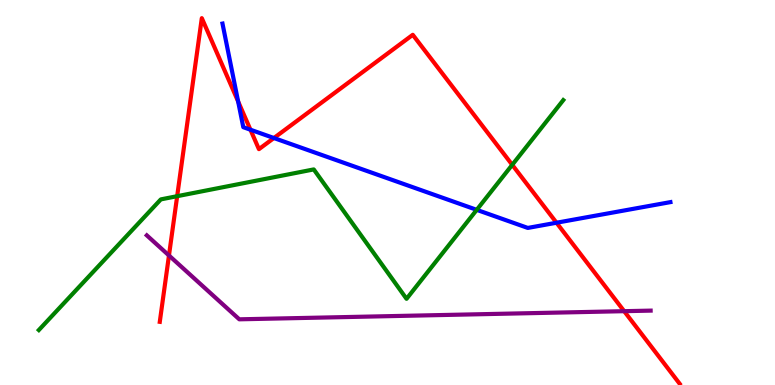[{'lines': ['blue', 'red'], 'intersections': [{'x': 3.07, 'y': 7.37}, {'x': 3.23, 'y': 6.63}, {'x': 3.53, 'y': 6.41}, {'x': 7.18, 'y': 4.21}]}, {'lines': ['green', 'red'], 'intersections': [{'x': 2.29, 'y': 4.9}, {'x': 6.61, 'y': 5.72}]}, {'lines': ['purple', 'red'], 'intersections': [{'x': 2.18, 'y': 3.36}, {'x': 8.05, 'y': 1.92}]}, {'lines': ['blue', 'green'], 'intersections': [{'x': 6.15, 'y': 4.55}]}, {'lines': ['blue', 'purple'], 'intersections': []}, {'lines': ['green', 'purple'], 'intersections': []}]